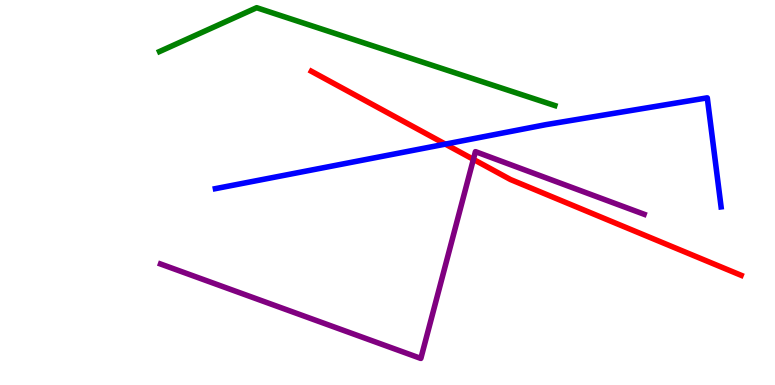[{'lines': ['blue', 'red'], 'intersections': [{'x': 5.75, 'y': 6.26}]}, {'lines': ['green', 'red'], 'intersections': []}, {'lines': ['purple', 'red'], 'intersections': [{'x': 6.11, 'y': 5.86}]}, {'lines': ['blue', 'green'], 'intersections': []}, {'lines': ['blue', 'purple'], 'intersections': []}, {'lines': ['green', 'purple'], 'intersections': []}]